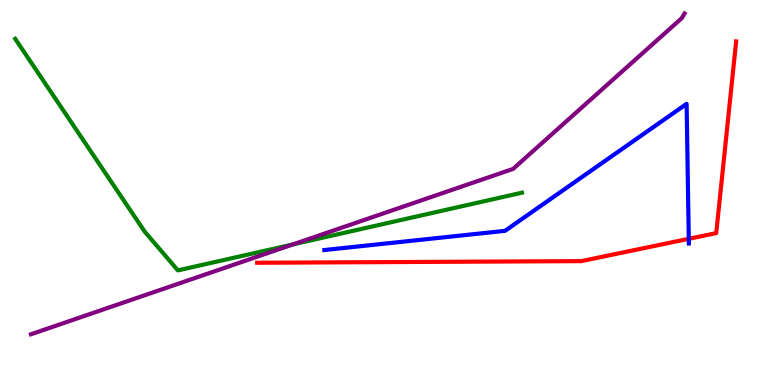[{'lines': ['blue', 'red'], 'intersections': [{'x': 8.89, 'y': 3.8}]}, {'lines': ['green', 'red'], 'intersections': []}, {'lines': ['purple', 'red'], 'intersections': []}, {'lines': ['blue', 'green'], 'intersections': []}, {'lines': ['blue', 'purple'], 'intersections': []}, {'lines': ['green', 'purple'], 'intersections': [{'x': 3.78, 'y': 3.65}]}]